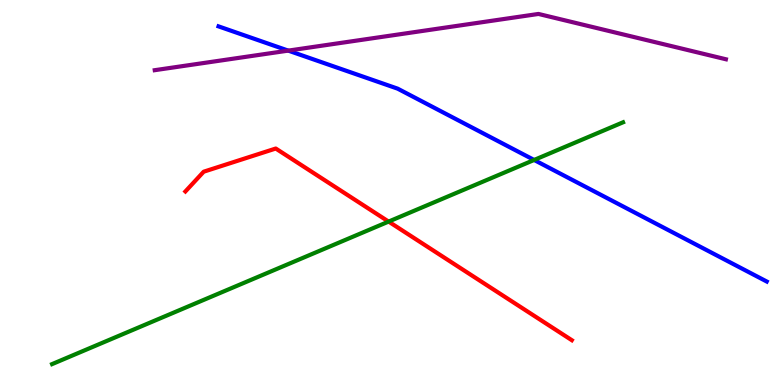[{'lines': ['blue', 'red'], 'intersections': []}, {'lines': ['green', 'red'], 'intersections': [{'x': 5.01, 'y': 4.24}]}, {'lines': ['purple', 'red'], 'intersections': []}, {'lines': ['blue', 'green'], 'intersections': [{'x': 6.89, 'y': 5.85}]}, {'lines': ['blue', 'purple'], 'intersections': [{'x': 3.72, 'y': 8.69}]}, {'lines': ['green', 'purple'], 'intersections': []}]